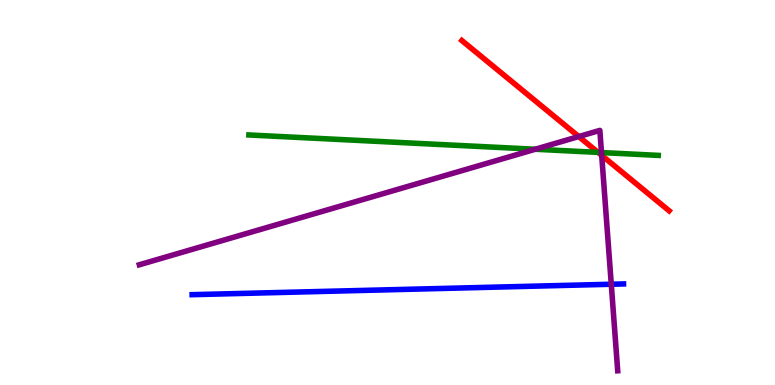[{'lines': ['blue', 'red'], 'intersections': []}, {'lines': ['green', 'red'], 'intersections': [{'x': 7.72, 'y': 6.04}]}, {'lines': ['purple', 'red'], 'intersections': [{'x': 7.47, 'y': 6.45}, {'x': 7.76, 'y': 5.96}]}, {'lines': ['blue', 'green'], 'intersections': []}, {'lines': ['blue', 'purple'], 'intersections': [{'x': 7.89, 'y': 2.62}]}, {'lines': ['green', 'purple'], 'intersections': [{'x': 6.91, 'y': 6.12}, {'x': 7.76, 'y': 6.04}]}]